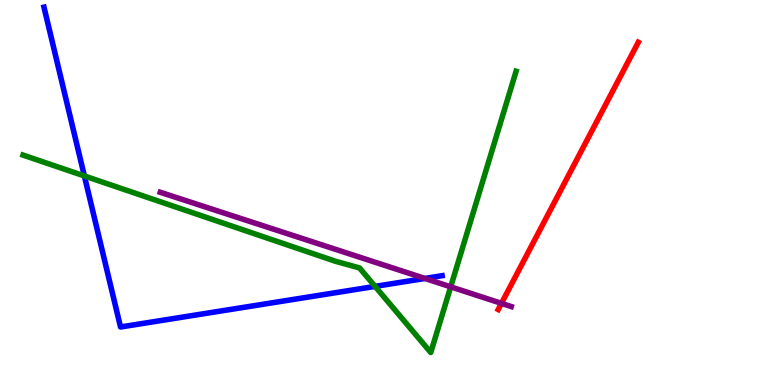[{'lines': ['blue', 'red'], 'intersections': []}, {'lines': ['green', 'red'], 'intersections': []}, {'lines': ['purple', 'red'], 'intersections': [{'x': 6.47, 'y': 2.12}]}, {'lines': ['blue', 'green'], 'intersections': [{'x': 1.09, 'y': 5.43}, {'x': 4.84, 'y': 2.56}]}, {'lines': ['blue', 'purple'], 'intersections': [{'x': 5.48, 'y': 2.77}]}, {'lines': ['green', 'purple'], 'intersections': [{'x': 5.82, 'y': 2.55}]}]